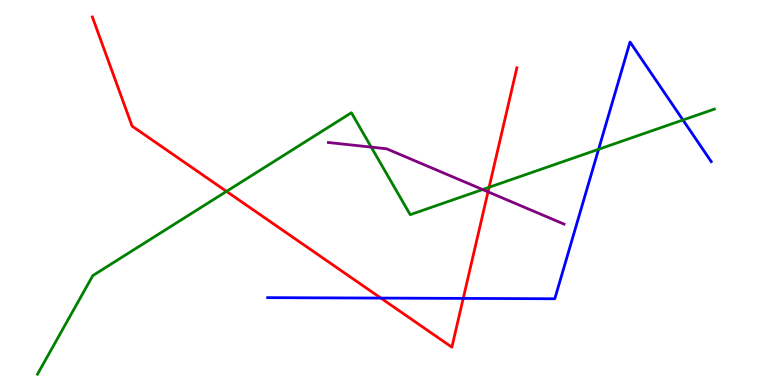[{'lines': ['blue', 'red'], 'intersections': [{'x': 4.91, 'y': 2.26}, {'x': 5.98, 'y': 2.25}]}, {'lines': ['green', 'red'], 'intersections': [{'x': 2.92, 'y': 5.03}, {'x': 6.31, 'y': 5.14}]}, {'lines': ['purple', 'red'], 'intersections': [{'x': 6.3, 'y': 5.02}]}, {'lines': ['blue', 'green'], 'intersections': [{'x': 7.72, 'y': 6.12}, {'x': 8.81, 'y': 6.88}]}, {'lines': ['blue', 'purple'], 'intersections': []}, {'lines': ['green', 'purple'], 'intersections': [{'x': 4.79, 'y': 6.18}, {'x': 6.23, 'y': 5.08}]}]